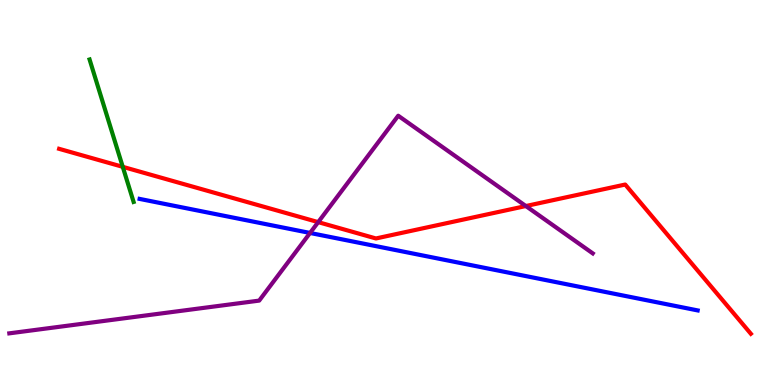[{'lines': ['blue', 'red'], 'intersections': []}, {'lines': ['green', 'red'], 'intersections': [{'x': 1.58, 'y': 5.67}]}, {'lines': ['purple', 'red'], 'intersections': [{'x': 4.11, 'y': 4.23}, {'x': 6.79, 'y': 4.65}]}, {'lines': ['blue', 'green'], 'intersections': []}, {'lines': ['blue', 'purple'], 'intersections': [{'x': 4.0, 'y': 3.95}]}, {'lines': ['green', 'purple'], 'intersections': []}]